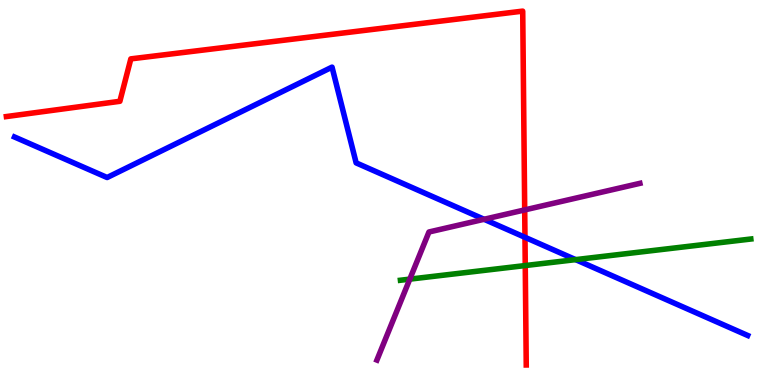[{'lines': ['blue', 'red'], 'intersections': [{'x': 6.77, 'y': 3.84}]}, {'lines': ['green', 'red'], 'intersections': [{'x': 6.78, 'y': 3.1}]}, {'lines': ['purple', 'red'], 'intersections': [{'x': 6.77, 'y': 4.55}]}, {'lines': ['blue', 'green'], 'intersections': [{'x': 7.43, 'y': 3.26}]}, {'lines': ['blue', 'purple'], 'intersections': [{'x': 6.25, 'y': 4.3}]}, {'lines': ['green', 'purple'], 'intersections': [{'x': 5.29, 'y': 2.75}]}]